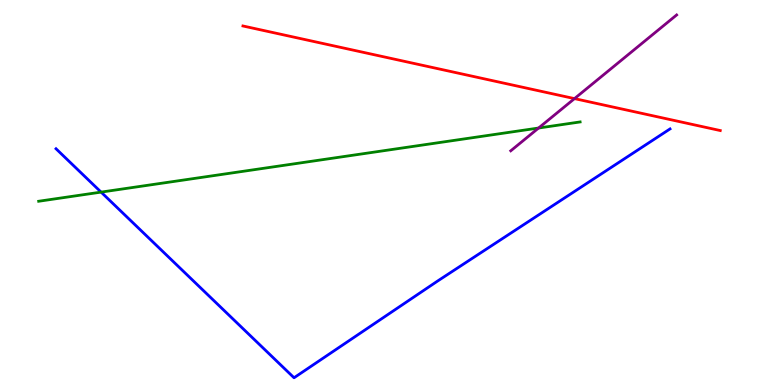[{'lines': ['blue', 'red'], 'intersections': []}, {'lines': ['green', 'red'], 'intersections': []}, {'lines': ['purple', 'red'], 'intersections': [{'x': 7.41, 'y': 7.44}]}, {'lines': ['blue', 'green'], 'intersections': [{'x': 1.3, 'y': 5.01}]}, {'lines': ['blue', 'purple'], 'intersections': []}, {'lines': ['green', 'purple'], 'intersections': [{'x': 6.95, 'y': 6.67}]}]